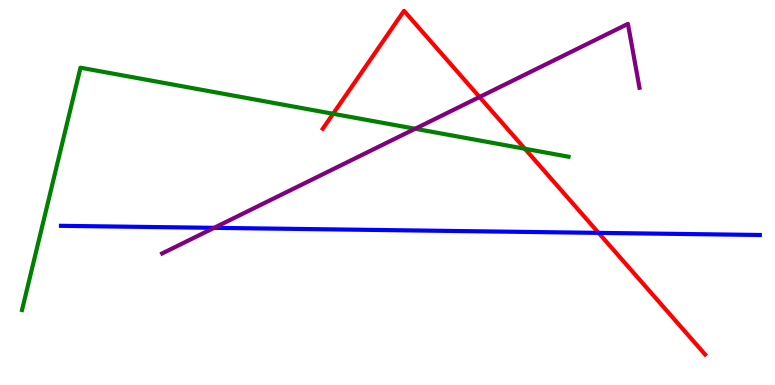[{'lines': ['blue', 'red'], 'intersections': [{'x': 7.72, 'y': 3.95}]}, {'lines': ['green', 'red'], 'intersections': [{'x': 4.3, 'y': 7.04}, {'x': 6.77, 'y': 6.14}]}, {'lines': ['purple', 'red'], 'intersections': [{'x': 6.19, 'y': 7.48}]}, {'lines': ['blue', 'green'], 'intersections': []}, {'lines': ['blue', 'purple'], 'intersections': [{'x': 2.76, 'y': 4.08}]}, {'lines': ['green', 'purple'], 'intersections': [{'x': 5.36, 'y': 6.66}]}]